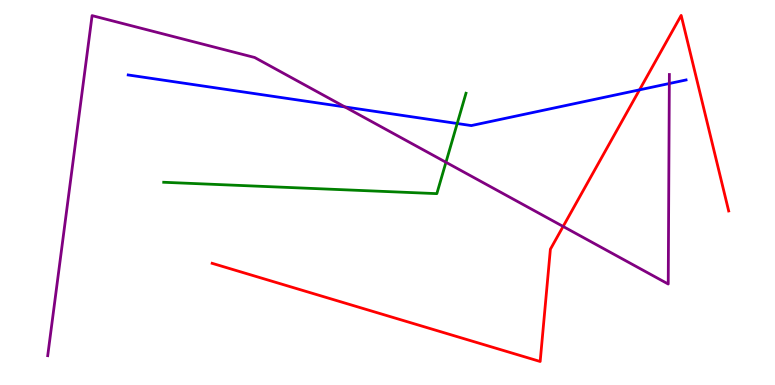[{'lines': ['blue', 'red'], 'intersections': [{'x': 8.25, 'y': 7.67}]}, {'lines': ['green', 'red'], 'intersections': []}, {'lines': ['purple', 'red'], 'intersections': [{'x': 7.27, 'y': 4.12}]}, {'lines': ['blue', 'green'], 'intersections': [{'x': 5.9, 'y': 6.79}]}, {'lines': ['blue', 'purple'], 'intersections': [{'x': 4.45, 'y': 7.22}, {'x': 8.64, 'y': 7.83}]}, {'lines': ['green', 'purple'], 'intersections': [{'x': 5.75, 'y': 5.79}]}]